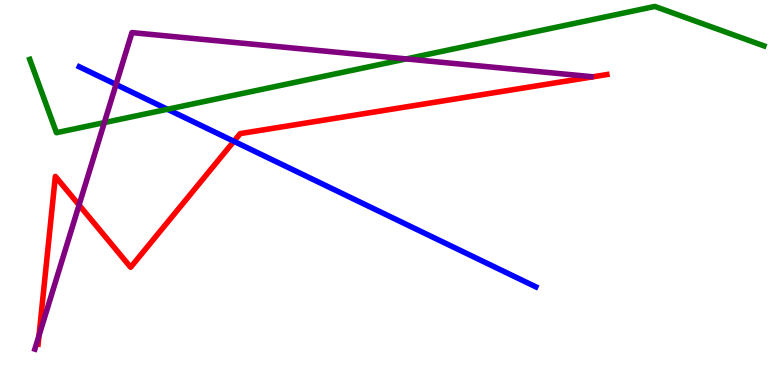[{'lines': ['blue', 'red'], 'intersections': [{'x': 3.02, 'y': 6.33}]}, {'lines': ['green', 'red'], 'intersections': []}, {'lines': ['purple', 'red'], 'intersections': [{'x': 0.503, 'y': 1.28}, {'x': 1.02, 'y': 4.68}]}, {'lines': ['blue', 'green'], 'intersections': [{'x': 2.16, 'y': 7.16}]}, {'lines': ['blue', 'purple'], 'intersections': [{'x': 1.5, 'y': 7.81}]}, {'lines': ['green', 'purple'], 'intersections': [{'x': 1.35, 'y': 6.82}, {'x': 5.24, 'y': 8.47}]}]